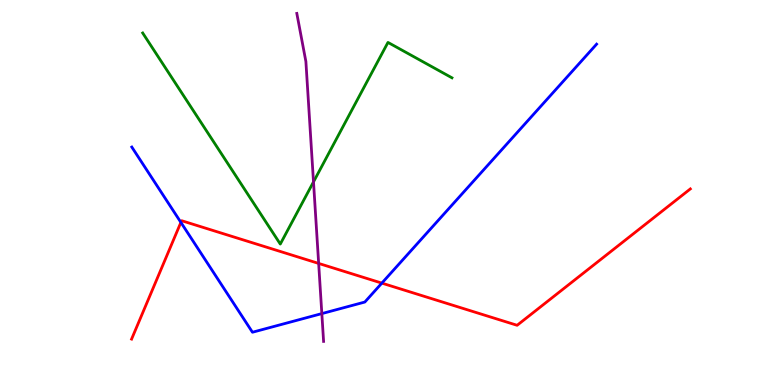[{'lines': ['blue', 'red'], 'intersections': [{'x': 2.33, 'y': 4.22}, {'x': 4.93, 'y': 2.65}]}, {'lines': ['green', 'red'], 'intersections': []}, {'lines': ['purple', 'red'], 'intersections': [{'x': 4.11, 'y': 3.16}]}, {'lines': ['blue', 'green'], 'intersections': []}, {'lines': ['blue', 'purple'], 'intersections': [{'x': 4.15, 'y': 1.85}]}, {'lines': ['green', 'purple'], 'intersections': [{'x': 4.05, 'y': 5.28}]}]